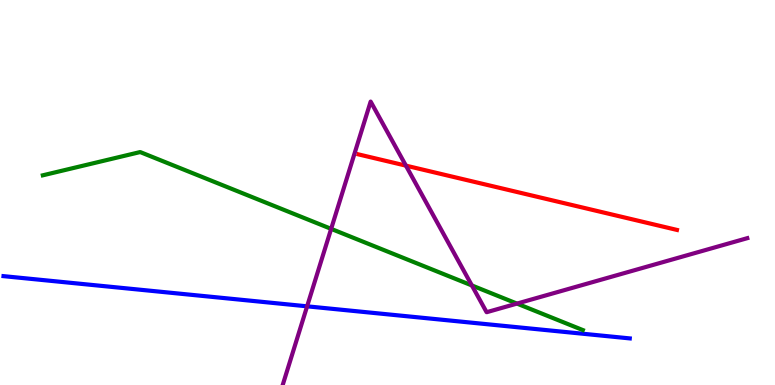[{'lines': ['blue', 'red'], 'intersections': []}, {'lines': ['green', 'red'], 'intersections': []}, {'lines': ['purple', 'red'], 'intersections': [{'x': 5.24, 'y': 5.7}]}, {'lines': ['blue', 'green'], 'intersections': []}, {'lines': ['blue', 'purple'], 'intersections': [{'x': 3.96, 'y': 2.04}]}, {'lines': ['green', 'purple'], 'intersections': [{'x': 4.27, 'y': 4.06}, {'x': 6.09, 'y': 2.59}, {'x': 6.67, 'y': 2.11}]}]